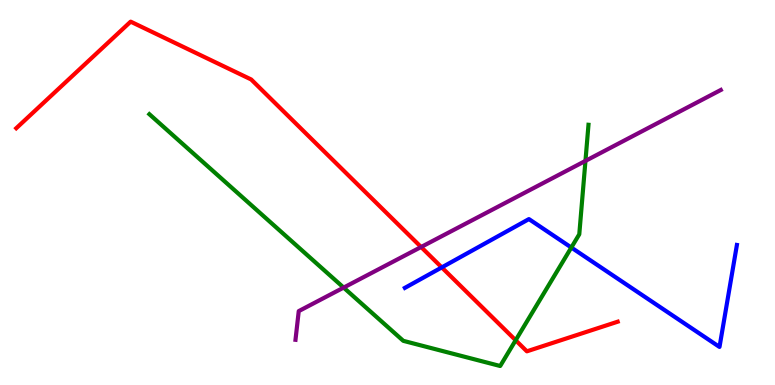[{'lines': ['blue', 'red'], 'intersections': [{'x': 5.7, 'y': 3.05}]}, {'lines': ['green', 'red'], 'intersections': [{'x': 6.65, 'y': 1.16}]}, {'lines': ['purple', 'red'], 'intersections': [{'x': 5.43, 'y': 3.58}]}, {'lines': ['blue', 'green'], 'intersections': [{'x': 7.37, 'y': 3.57}]}, {'lines': ['blue', 'purple'], 'intersections': []}, {'lines': ['green', 'purple'], 'intersections': [{'x': 4.43, 'y': 2.53}, {'x': 7.55, 'y': 5.82}]}]